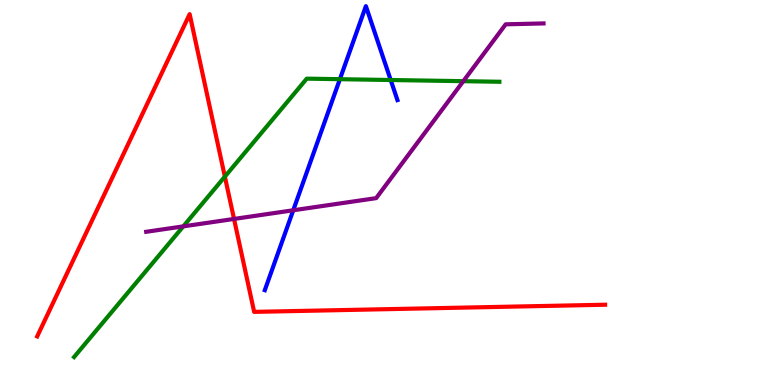[{'lines': ['blue', 'red'], 'intersections': []}, {'lines': ['green', 'red'], 'intersections': [{'x': 2.9, 'y': 5.41}]}, {'lines': ['purple', 'red'], 'intersections': [{'x': 3.02, 'y': 4.31}]}, {'lines': ['blue', 'green'], 'intersections': [{'x': 4.39, 'y': 7.94}, {'x': 5.04, 'y': 7.92}]}, {'lines': ['blue', 'purple'], 'intersections': [{'x': 3.78, 'y': 4.54}]}, {'lines': ['green', 'purple'], 'intersections': [{'x': 2.37, 'y': 4.12}, {'x': 5.98, 'y': 7.89}]}]